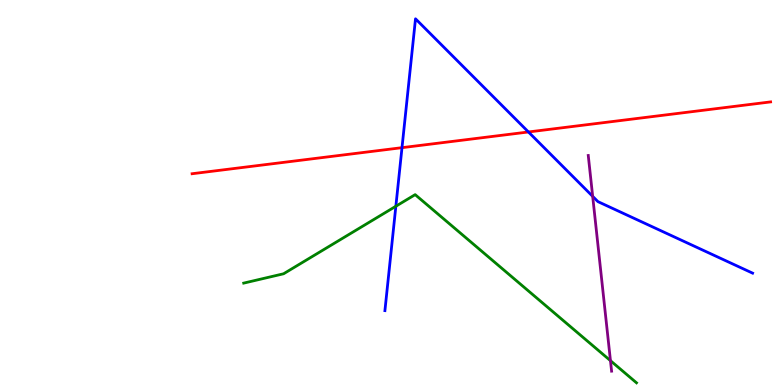[{'lines': ['blue', 'red'], 'intersections': [{'x': 5.19, 'y': 6.16}, {'x': 6.82, 'y': 6.57}]}, {'lines': ['green', 'red'], 'intersections': []}, {'lines': ['purple', 'red'], 'intersections': []}, {'lines': ['blue', 'green'], 'intersections': [{'x': 5.11, 'y': 4.64}]}, {'lines': ['blue', 'purple'], 'intersections': [{'x': 7.65, 'y': 4.9}]}, {'lines': ['green', 'purple'], 'intersections': [{'x': 7.88, 'y': 0.632}]}]